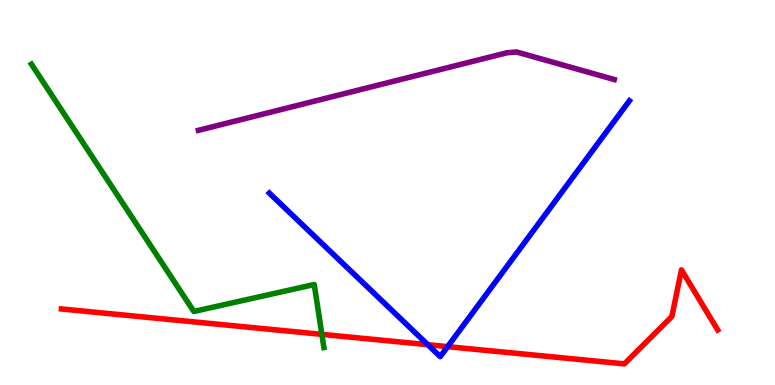[{'lines': ['blue', 'red'], 'intersections': [{'x': 5.52, 'y': 1.05}, {'x': 5.78, 'y': 0.997}]}, {'lines': ['green', 'red'], 'intersections': [{'x': 4.15, 'y': 1.32}]}, {'lines': ['purple', 'red'], 'intersections': []}, {'lines': ['blue', 'green'], 'intersections': []}, {'lines': ['blue', 'purple'], 'intersections': []}, {'lines': ['green', 'purple'], 'intersections': []}]